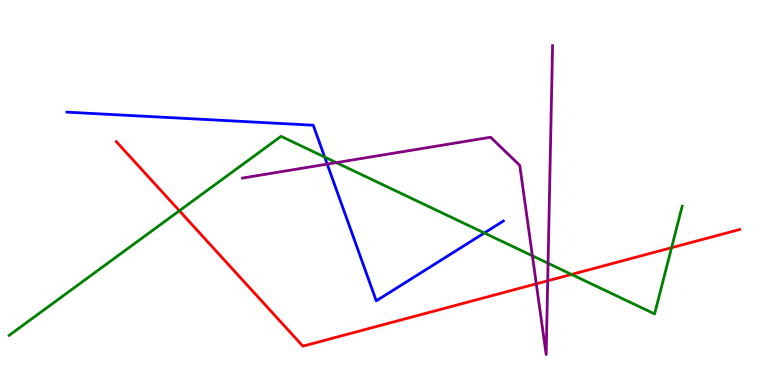[{'lines': ['blue', 'red'], 'intersections': []}, {'lines': ['green', 'red'], 'intersections': [{'x': 2.31, 'y': 4.53}, {'x': 7.37, 'y': 2.87}, {'x': 8.67, 'y': 3.57}]}, {'lines': ['purple', 'red'], 'intersections': [{'x': 6.92, 'y': 2.63}, {'x': 7.07, 'y': 2.71}]}, {'lines': ['blue', 'green'], 'intersections': [{'x': 4.19, 'y': 5.92}, {'x': 6.25, 'y': 3.95}]}, {'lines': ['blue', 'purple'], 'intersections': [{'x': 4.22, 'y': 5.74}]}, {'lines': ['green', 'purple'], 'intersections': [{'x': 4.34, 'y': 5.78}, {'x': 6.87, 'y': 3.36}, {'x': 7.07, 'y': 3.16}]}]